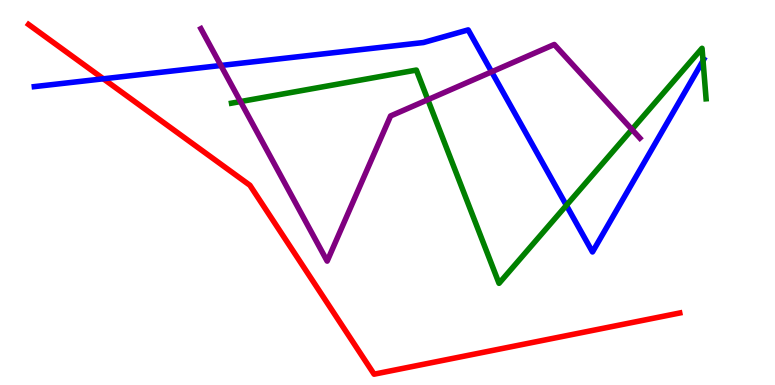[{'lines': ['blue', 'red'], 'intersections': [{'x': 1.33, 'y': 7.95}]}, {'lines': ['green', 'red'], 'intersections': []}, {'lines': ['purple', 'red'], 'intersections': []}, {'lines': ['blue', 'green'], 'intersections': [{'x': 7.31, 'y': 4.67}, {'x': 9.07, 'y': 8.42}]}, {'lines': ['blue', 'purple'], 'intersections': [{'x': 2.85, 'y': 8.3}, {'x': 6.34, 'y': 8.13}]}, {'lines': ['green', 'purple'], 'intersections': [{'x': 3.1, 'y': 7.36}, {'x': 5.52, 'y': 7.41}, {'x': 8.15, 'y': 6.64}]}]